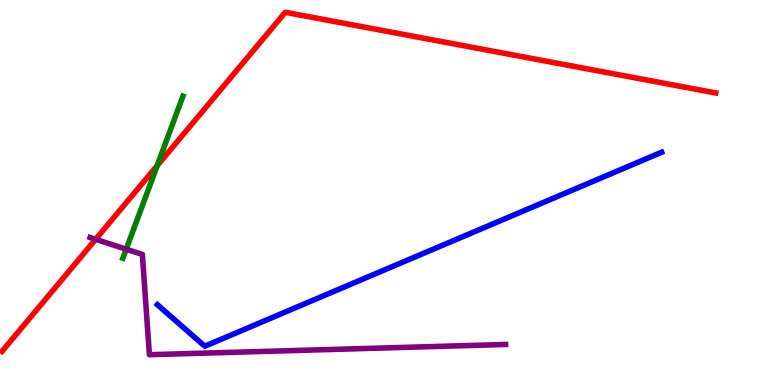[{'lines': ['blue', 'red'], 'intersections': []}, {'lines': ['green', 'red'], 'intersections': [{'x': 2.03, 'y': 5.7}]}, {'lines': ['purple', 'red'], 'intersections': [{'x': 1.23, 'y': 3.78}]}, {'lines': ['blue', 'green'], 'intersections': []}, {'lines': ['blue', 'purple'], 'intersections': []}, {'lines': ['green', 'purple'], 'intersections': [{'x': 1.63, 'y': 3.53}]}]